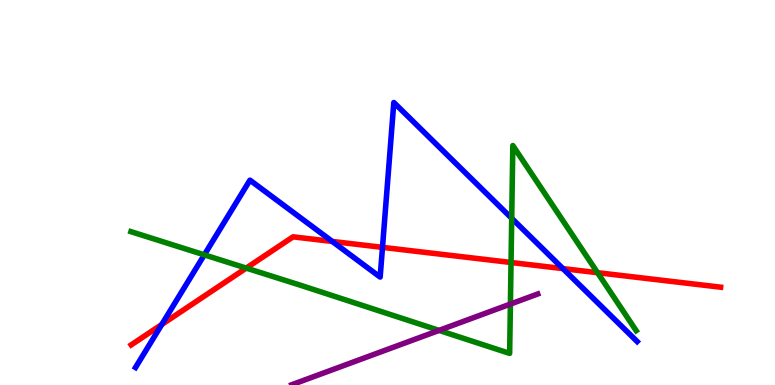[{'lines': ['blue', 'red'], 'intersections': [{'x': 2.09, 'y': 1.57}, {'x': 4.29, 'y': 3.73}, {'x': 4.94, 'y': 3.58}, {'x': 7.26, 'y': 3.02}]}, {'lines': ['green', 'red'], 'intersections': [{'x': 3.18, 'y': 3.04}, {'x': 6.59, 'y': 3.18}, {'x': 7.71, 'y': 2.92}]}, {'lines': ['purple', 'red'], 'intersections': []}, {'lines': ['blue', 'green'], 'intersections': [{'x': 2.64, 'y': 3.38}, {'x': 6.6, 'y': 4.33}]}, {'lines': ['blue', 'purple'], 'intersections': []}, {'lines': ['green', 'purple'], 'intersections': [{'x': 5.67, 'y': 1.42}, {'x': 6.59, 'y': 2.1}]}]